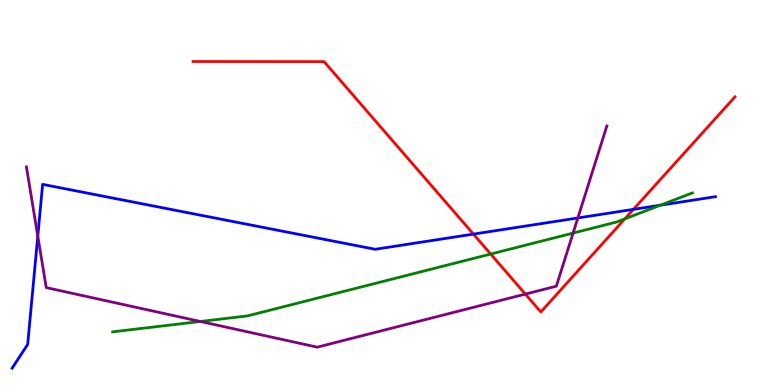[{'lines': ['blue', 'red'], 'intersections': [{'x': 6.11, 'y': 3.92}, {'x': 8.17, 'y': 4.56}]}, {'lines': ['green', 'red'], 'intersections': [{'x': 6.33, 'y': 3.4}, {'x': 8.06, 'y': 4.32}]}, {'lines': ['purple', 'red'], 'intersections': [{'x': 6.78, 'y': 2.36}]}, {'lines': ['blue', 'green'], 'intersections': [{'x': 8.52, 'y': 4.67}]}, {'lines': ['blue', 'purple'], 'intersections': [{'x': 0.488, 'y': 3.87}, {'x': 7.46, 'y': 4.34}]}, {'lines': ['green', 'purple'], 'intersections': [{'x': 2.59, 'y': 1.65}, {'x': 7.39, 'y': 3.95}]}]